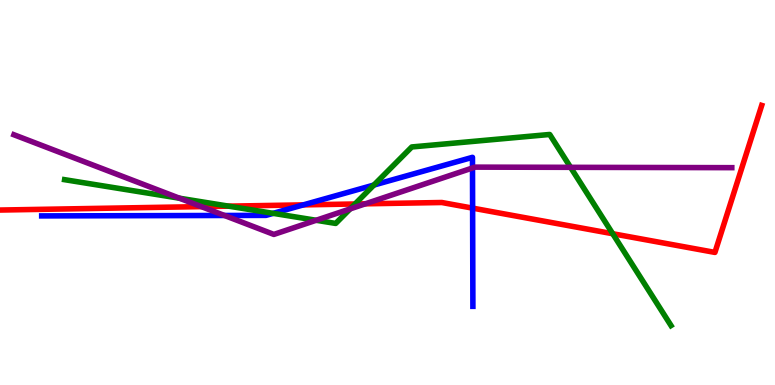[{'lines': ['blue', 'red'], 'intersections': [{'x': 3.91, 'y': 4.68}, {'x': 6.1, 'y': 4.59}]}, {'lines': ['green', 'red'], 'intersections': [{'x': 2.95, 'y': 4.65}, {'x': 4.58, 'y': 4.7}, {'x': 7.91, 'y': 3.93}]}, {'lines': ['purple', 'red'], 'intersections': [{'x': 2.6, 'y': 4.63}, {'x': 4.71, 'y': 4.71}]}, {'lines': ['blue', 'green'], 'intersections': [{'x': 3.53, 'y': 4.46}, {'x': 4.82, 'y': 5.19}]}, {'lines': ['blue', 'purple'], 'intersections': [{'x': 2.9, 'y': 4.4}, {'x': 6.1, 'y': 5.64}]}, {'lines': ['green', 'purple'], 'intersections': [{'x': 2.32, 'y': 4.85}, {'x': 4.08, 'y': 4.28}, {'x': 4.52, 'y': 4.57}, {'x': 7.36, 'y': 5.65}]}]